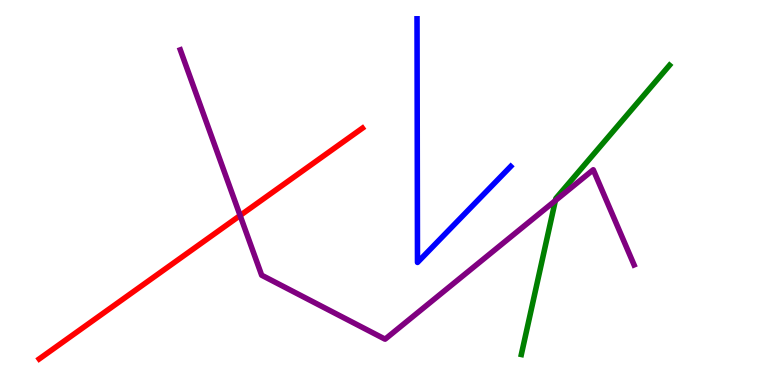[{'lines': ['blue', 'red'], 'intersections': []}, {'lines': ['green', 'red'], 'intersections': []}, {'lines': ['purple', 'red'], 'intersections': [{'x': 3.1, 'y': 4.4}]}, {'lines': ['blue', 'green'], 'intersections': []}, {'lines': ['blue', 'purple'], 'intersections': []}, {'lines': ['green', 'purple'], 'intersections': [{'x': 7.17, 'y': 4.79}]}]